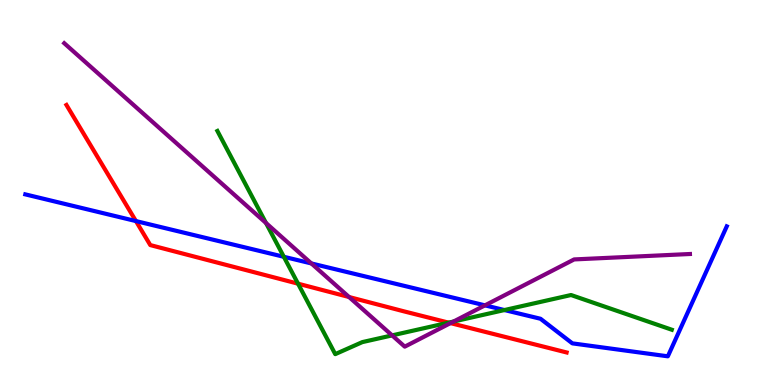[{'lines': ['blue', 'red'], 'intersections': [{'x': 1.75, 'y': 4.26}]}, {'lines': ['green', 'red'], 'intersections': [{'x': 3.85, 'y': 2.63}, {'x': 5.79, 'y': 1.62}]}, {'lines': ['purple', 'red'], 'intersections': [{'x': 4.5, 'y': 2.29}, {'x': 5.81, 'y': 1.61}]}, {'lines': ['blue', 'green'], 'intersections': [{'x': 3.66, 'y': 3.33}, {'x': 6.51, 'y': 1.95}]}, {'lines': ['blue', 'purple'], 'intersections': [{'x': 4.02, 'y': 3.16}, {'x': 6.26, 'y': 2.07}]}, {'lines': ['green', 'purple'], 'intersections': [{'x': 3.43, 'y': 4.21}, {'x': 5.06, 'y': 1.29}, {'x': 5.85, 'y': 1.65}]}]